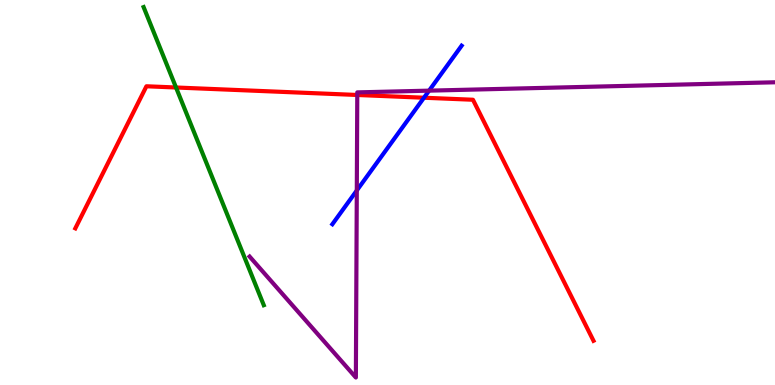[{'lines': ['blue', 'red'], 'intersections': [{'x': 5.47, 'y': 7.46}]}, {'lines': ['green', 'red'], 'intersections': [{'x': 2.27, 'y': 7.73}]}, {'lines': ['purple', 'red'], 'intersections': [{'x': 4.61, 'y': 7.53}]}, {'lines': ['blue', 'green'], 'intersections': []}, {'lines': ['blue', 'purple'], 'intersections': [{'x': 4.6, 'y': 5.05}, {'x': 5.54, 'y': 7.65}]}, {'lines': ['green', 'purple'], 'intersections': []}]